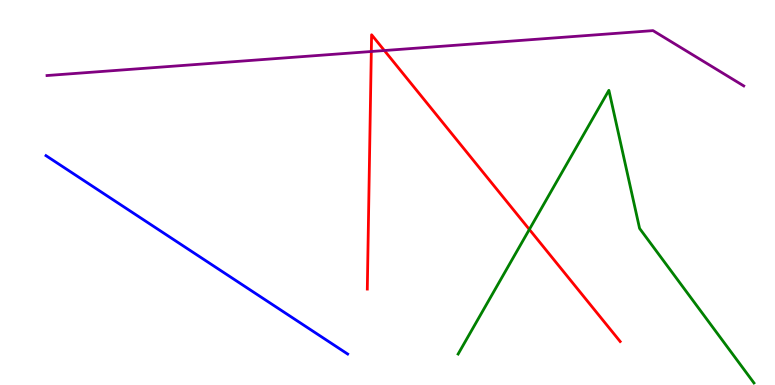[{'lines': ['blue', 'red'], 'intersections': []}, {'lines': ['green', 'red'], 'intersections': [{'x': 6.83, 'y': 4.04}]}, {'lines': ['purple', 'red'], 'intersections': [{'x': 4.79, 'y': 8.66}, {'x': 4.96, 'y': 8.69}]}, {'lines': ['blue', 'green'], 'intersections': []}, {'lines': ['blue', 'purple'], 'intersections': []}, {'lines': ['green', 'purple'], 'intersections': []}]